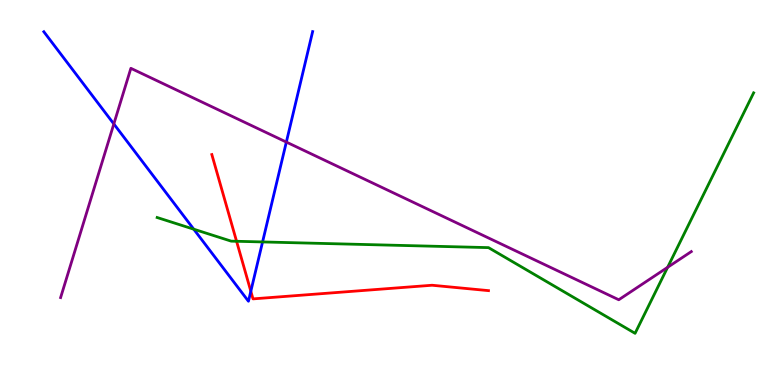[{'lines': ['blue', 'red'], 'intersections': [{'x': 3.24, 'y': 2.44}]}, {'lines': ['green', 'red'], 'intersections': [{'x': 3.05, 'y': 3.73}]}, {'lines': ['purple', 'red'], 'intersections': []}, {'lines': ['blue', 'green'], 'intersections': [{'x': 2.5, 'y': 4.05}, {'x': 3.39, 'y': 3.72}]}, {'lines': ['blue', 'purple'], 'intersections': [{'x': 1.47, 'y': 6.78}, {'x': 3.69, 'y': 6.31}]}, {'lines': ['green', 'purple'], 'intersections': [{'x': 8.61, 'y': 3.06}]}]